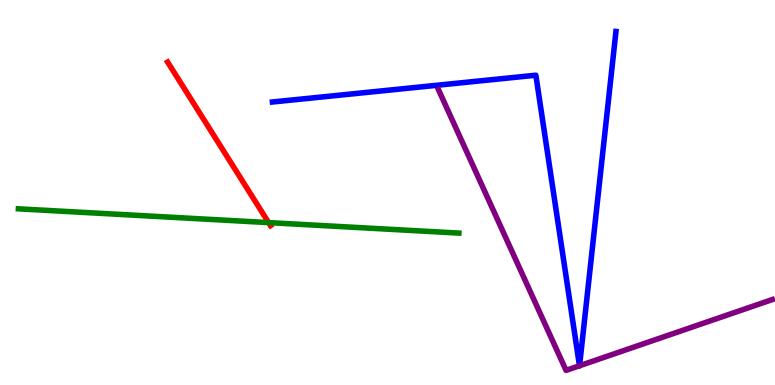[{'lines': ['blue', 'red'], 'intersections': []}, {'lines': ['green', 'red'], 'intersections': [{'x': 3.47, 'y': 4.22}]}, {'lines': ['purple', 'red'], 'intersections': []}, {'lines': ['blue', 'green'], 'intersections': []}, {'lines': ['blue', 'purple'], 'intersections': [{'x': 7.48, 'y': 0.5}, {'x': 7.48, 'y': 0.5}]}, {'lines': ['green', 'purple'], 'intersections': []}]